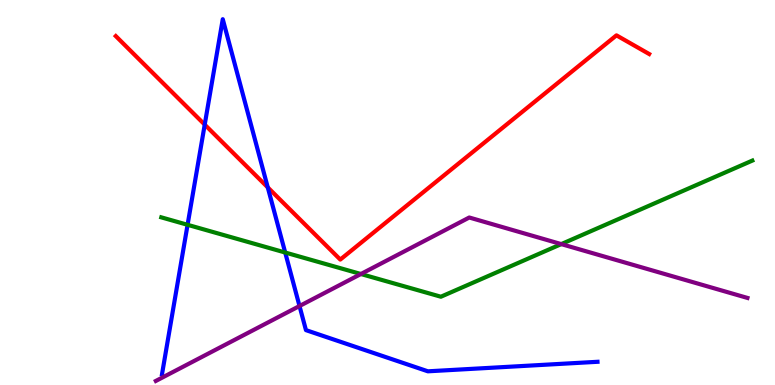[{'lines': ['blue', 'red'], 'intersections': [{'x': 2.64, 'y': 6.76}, {'x': 3.46, 'y': 5.13}]}, {'lines': ['green', 'red'], 'intersections': []}, {'lines': ['purple', 'red'], 'intersections': []}, {'lines': ['blue', 'green'], 'intersections': [{'x': 2.42, 'y': 4.16}, {'x': 3.68, 'y': 3.44}]}, {'lines': ['blue', 'purple'], 'intersections': [{'x': 3.86, 'y': 2.05}]}, {'lines': ['green', 'purple'], 'intersections': [{'x': 4.66, 'y': 2.88}, {'x': 7.24, 'y': 3.66}]}]